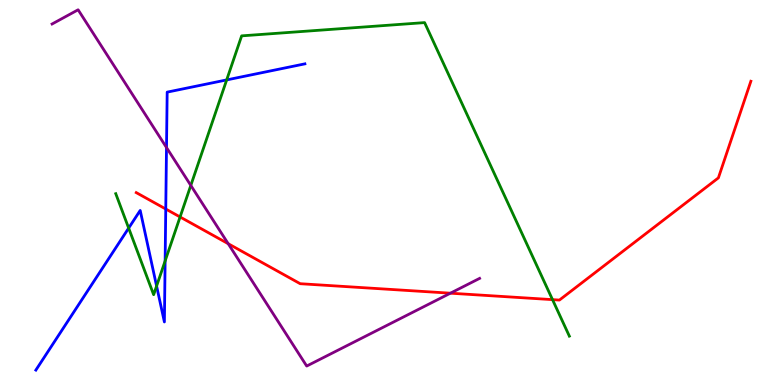[{'lines': ['blue', 'red'], 'intersections': [{'x': 2.14, 'y': 4.57}]}, {'lines': ['green', 'red'], 'intersections': [{'x': 2.32, 'y': 4.36}, {'x': 7.13, 'y': 2.22}]}, {'lines': ['purple', 'red'], 'intersections': [{'x': 2.94, 'y': 3.67}, {'x': 5.81, 'y': 2.38}]}, {'lines': ['blue', 'green'], 'intersections': [{'x': 1.66, 'y': 4.08}, {'x': 2.02, 'y': 2.57}, {'x': 2.13, 'y': 3.22}, {'x': 2.92, 'y': 7.92}]}, {'lines': ['blue', 'purple'], 'intersections': [{'x': 2.15, 'y': 6.17}]}, {'lines': ['green', 'purple'], 'intersections': [{'x': 2.46, 'y': 5.18}]}]